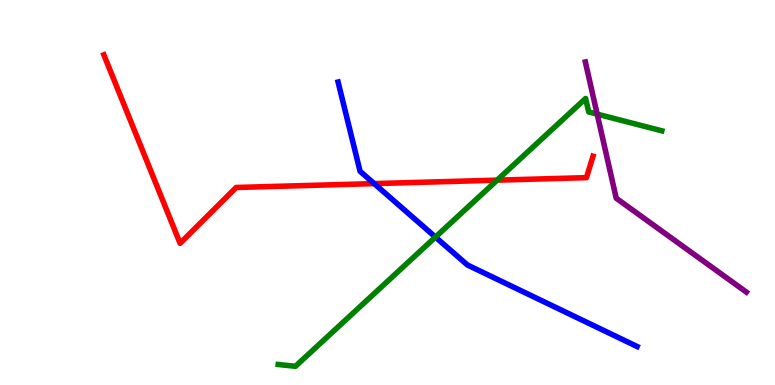[{'lines': ['blue', 'red'], 'intersections': [{'x': 4.83, 'y': 5.23}]}, {'lines': ['green', 'red'], 'intersections': [{'x': 6.41, 'y': 5.32}]}, {'lines': ['purple', 'red'], 'intersections': []}, {'lines': ['blue', 'green'], 'intersections': [{'x': 5.62, 'y': 3.84}]}, {'lines': ['blue', 'purple'], 'intersections': []}, {'lines': ['green', 'purple'], 'intersections': [{'x': 7.71, 'y': 7.04}]}]